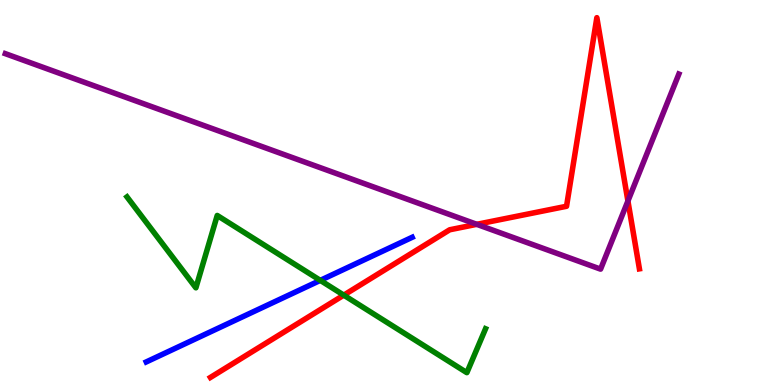[{'lines': ['blue', 'red'], 'intersections': []}, {'lines': ['green', 'red'], 'intersections': [{'x': 4.44, 'y': 2.33}]}, {'lines': ['purple', 'red'], 'intersections': [{'x': 6.15, 'y': 4.17}, {'x': 8.1, 'y': 4.78}]}, {'lines': ['blue', 'green'], 'intersections': [{'x': 4.13, 'y': 2.72}]}, {'lines': ['blue', 'purple'], 'intersections': []}, {'lines': ['green', 'purple'], 'intersections': []}]